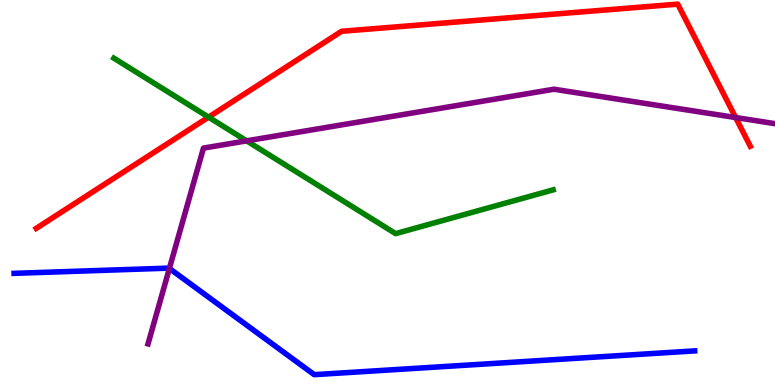[{'lines': ['blue', 'red'], 'intersections': []}, {'lines': ['green', 'red'], 'intersections': [{'x': 2.69, 'y': 6.96}]}, {'lines': ['purple', 'red'], 'intersections': [{'x': 9.49, 'y': 6.95}]}, {'lines': ['blue', 'green'], 'intersections': []}, {'lines': ['blue', 'purple'], 'intersections': [{'x': 2.19, 'y': 3.03}]}, {'lines': ['green', 'purple'], 'intersections': [{'x': 3.18, 'y': 6.34}]}]